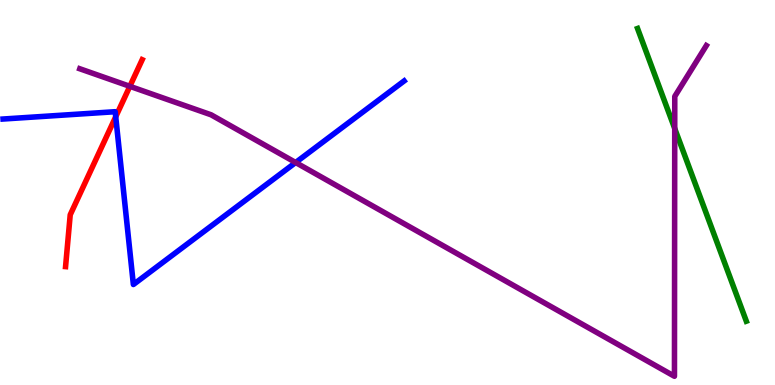[{'lines': ['blue', 'red'], 'intersections': [{'x': 1.49, 'y': 6.97}]}, {'lines': ['green', 'red'], 'intersections': []}, {'lines': ['purple', 'red'], 'intersections': [{'x': 1.68, 'y': 7.76}]}, {'lines': ['blue', 'green'], 'intersections': []}, {'lines': ['blue', 'purple'], 'intersections': [{'x': 3.81, 'y': 5.78}]}, {'lines': ['green', 'purple'], 'intersections': [{'x': 8.71, 'y': 6.66}]}]